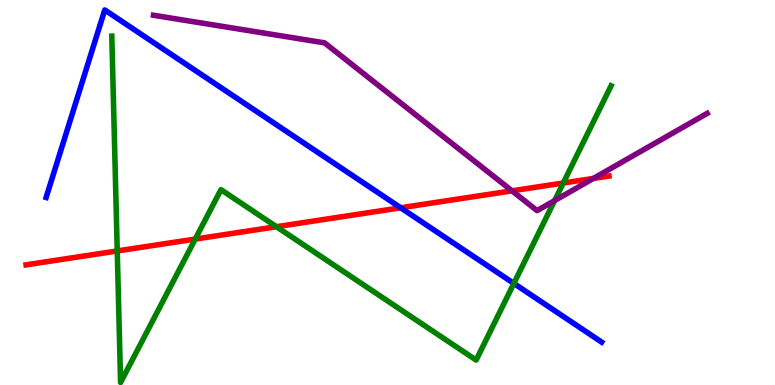[{'lines': ['blue', 'red'], 'intersections': [{'x': 5.17, 'y': 4.6}]}, {'lines': ['green', 'red'], 'intersections': [{'x': 1.51, 'y': 3.48}, {'x': 2.52, 'y': 3.79}, {'x': 3.57, 'y': 4.11}, {'x': 7.27, 'y': 5.25}]}, {'lines': ['purple', 'red'], 'intersections': [{'x': 6.61, 'y': 5.04}, {'x': 7.66, 'y': 5.37}]}, {'lines': ['blue', 'green'], 'intersections': [{'x': 6.63, 'y': 2.64}]}, {'lines': ['blue', 'purple'], 'intersections': []}, {'lines': ['green', 'purple'], 'intersections': [{'x': 7.16, 'y': 4.79}]}]